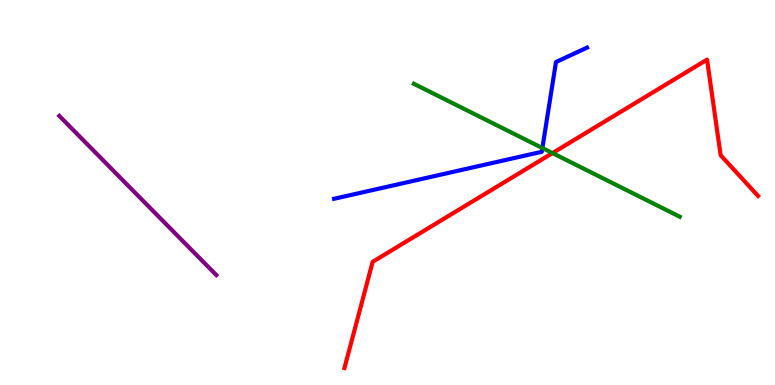[{'lines': ['blue', 'red'], 'intersections': []}, {'lines': ['green', 'red'], 'intersections': [{'x': 7.13, 'y': 6.02}]}, {'lines': ['purple', 'red'], 'intersections': []}, {'lines': ['blue', 'green'], 'intersections': [{'x': 7.0, 'y': 6.15}]}, {'lines': ['blue', 'purple'], 'intersections': []}, {'lines': ['green', 'purple'], 'intersections': []}]